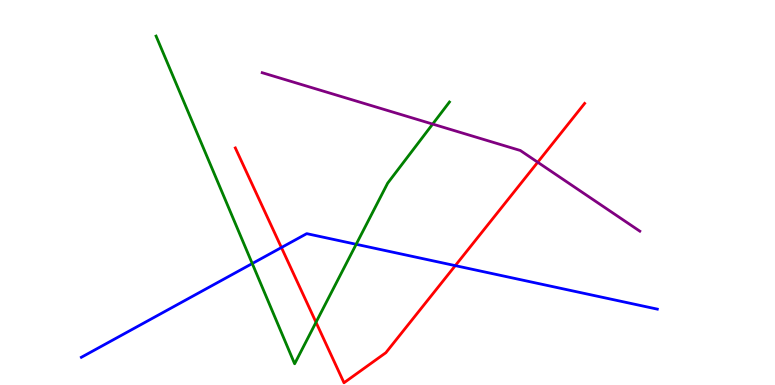[{'lines': ['blue', 'red'], 'intersections': [{'x': 3.63, 'y': 3.57}, {'x': 5.87, 'y': 3.1}]}, {'lines': ['green', 'red'], 'intersections': [{'x': 4.08, 'y': 1.63}]}, {'lines': ['purple', 'red'], 'intersections': [{'x': 6.94, 'y': 5.79}]}, {'lines': ['blue', 'green'], 'intersections': [{'x': 3.25, 'y': 3.15}, {'x': 4.6, 'y': 3.65}]}, {'lines': ['blue', 'purple'], 'intersections': []}, {'lines': ['green', 'purple'], 'intersections': [{'x': 5.58, 'y': 6.78}]}]